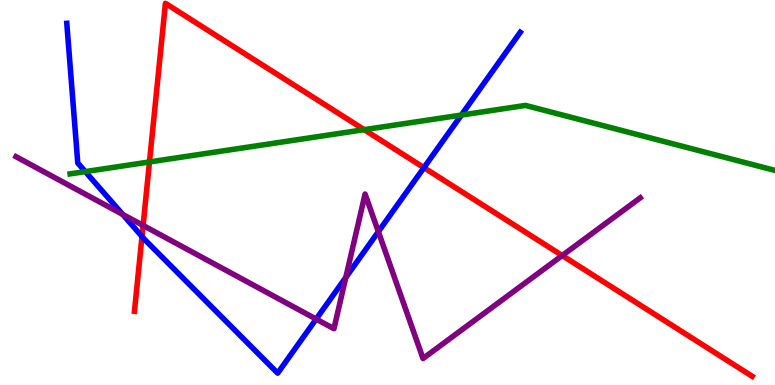[{'lines': ['blue', 'red'], 'intersections': [{'x': 1.83, 'y': 3.86}, {'x': 5.47, 'y': 5.65}]}, {'lines': ['green', 'red'], 'intersections': [{'x': 1.93, 'y': 5.79}, {'x': 4.7, 'y': 6.63}]}, {'lines': ['purple', 'red'], 'intersections': [{'x': 1.85, 'y': 4.14}, {'x': 7.25, 'y': 3.36}]}, {'lines': ['blue', 'green'], 'intersections': [{'x': 1.1, 'y': 5.54}, {'x': 5.95, 'y': 7.01}]}, {'lines': ['blue', 'purple'], 'intersections': [{'x': 1.58, 'y': 4.43}, {'x': 4.08, 'y': 1.71}, {'x': 4.46, 'y': 2.79}, {'x': 4.88, 'y': 3.98}]}, {'lines': ['green', 'purple'], 'intersections': []}]